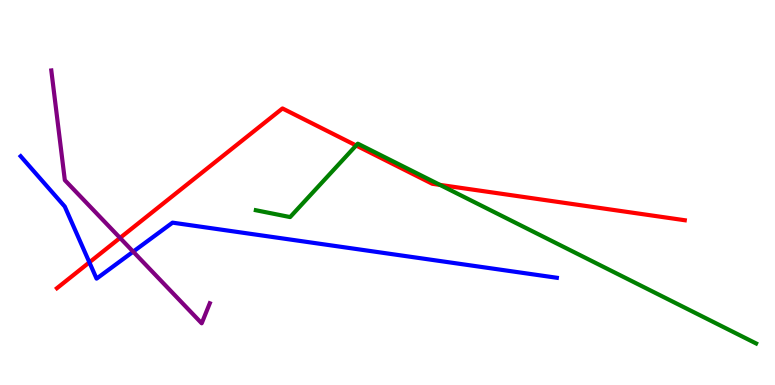[{'lines': ['blue', 'red'], 'intersections': [{'x': 1.15, 'y': 3.19}]}, {'lines': ['green', 'red'], 'intersections': [{'x': 4.6, 'y': 6.22}, {'x': 5.68, 'y': 5.2}]}, {'lines': ['purple', 'red'], 'intersections': [{'x': 1.55, 'y': 3.82}]}, {'lines': ['blue', 'green'], 'intersections': []}, {'lines': ['blue', 'purple'], 'intersections': [{'x': 1.72, 'y': 3.46}]}, {'lines': ['green', 'purple'], 'intersections': []}]